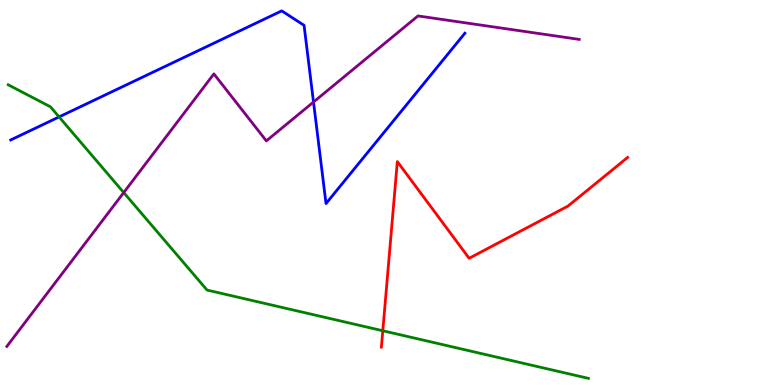[{'lines': ['blue', 'red'], 'intersections': []}, {'lines': ['green', 'red'], 'intersections': [{'x': 4.94, 'y': 1.41}]}, {'lines': ['purple', 'red'], 'intersections': []}, {'lines': ['blue', 'green'], 'intersections': [{'x': 0.762, 'y': 6.96}]}, {'lines': ['blue', 'purple'], 'intersections': [{'x': 4.05, 'y': 7.35}]}, {'lines': ['green', 'purple'], 'intersections': [{'x': 1.6, 'y': 5.0}]}]